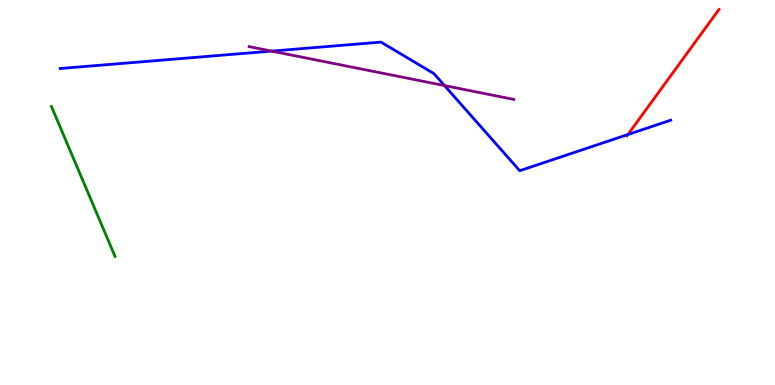[{'lines': ['blue', 'red'], 'intersections': [{'x': 8.1, 'y': 6.51}]}, {'lines': ['green', 'red'], 'intersections': []}, {'lines': ['purple', 'red'], 'intersections': []}, {'lines': ['blue', 'green'], 'intersections': []}, {'lines': ['blue', 'purple'], 'intersections': [{'x': 3.5, 'y': 8.67}, {'x': 5.74, 'y': 7.78}]}, {'lines': ['green', 'purple'], 'intersections': []}]